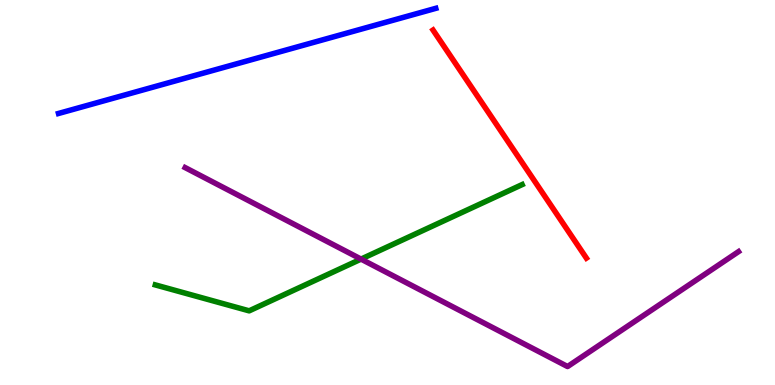[{'lines': ['blue', 'red'], 'intersections': []}, {'lines': ['green', 'red'], 'intersections': []}, {'lines': ['purple', 'red'], 'intersections': []}, {'lines': ['blue', 'green'], 'intersections': []}, {'lines': ['blue', 'purple'], 'intersections': []}, {'lines': ['green', 'purple'], 'intersections': [{'x': 4.66, 'y': 3.27}]}]